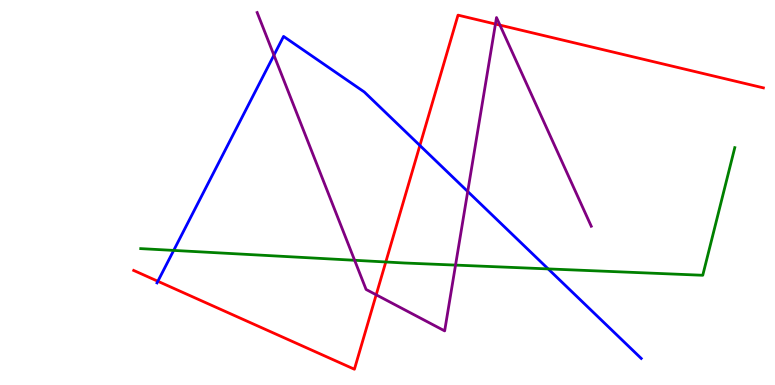[{'lines': ['blue', 'red'], 'intersections': [{'x': 2.04, 'y': 2.69}, {'x': 5.42, 'y': 6.22}]}, {'lines': ['green', 'red'], 'intersections': [{'x': 4.98, 'y': 3.2}]}, {'lines': ['purple', 'red'], 'intersections': [{'x': 4.85, 'y': 2.34}, {'x': 6.39, 'y': 9.38}, {'x': 6.45, 'y': 9.35}]}, {'lines': ['blue', 'green'], 'intersections': [{'x': 2.24, 'y': 3.5}, {'x': 7.07, 'y': 3.02}]}, {'lines': ['blue', 'purple'], 'intersections': [{'x': 3.53, 'y': 8.57}, {'x': 6.04, 'y': 5.03}]}, {'lines': ['green', 'purple'], 'intersections': [{'x': 4.58, 'y': 3.24}, {'x': 5.88, 'y': 3.11}]}]